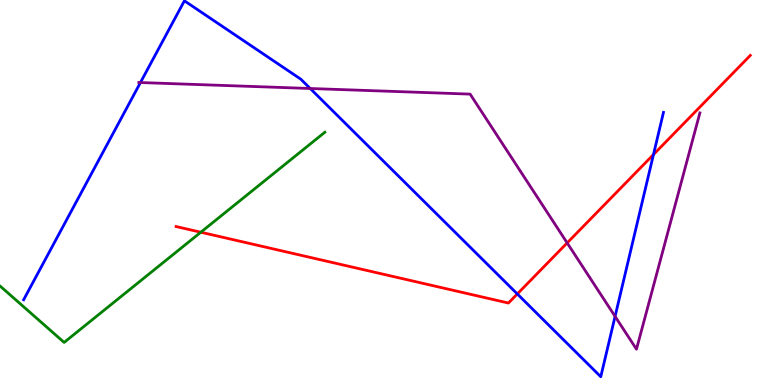[{'lines': ['blue', 'red'], 'intersections': [{'x': 6.68, 'y': 2.36}, {'x': 8.43, 'y': 5.99}]}, {'lines': ['green', 'red'], 'intersections': [{'x': 2.59, 'y': 3.97}]}, {'lines': ['purple', 'red'], 'intersections': [{'x': 7.32, 'y': 3.69}]}, {'lines': ['blue', 'green'], 'intersections': []}, {'lines': ['blue', 'purple'], 'intersections': [{'x': 1.81, 'y': 7.86}, {'x': 4.0, 'y': 7.7}, {'x': 7.94, 'y': 1.78}]}, {'lines': ['green', 'purple'], 'intersections': []}]